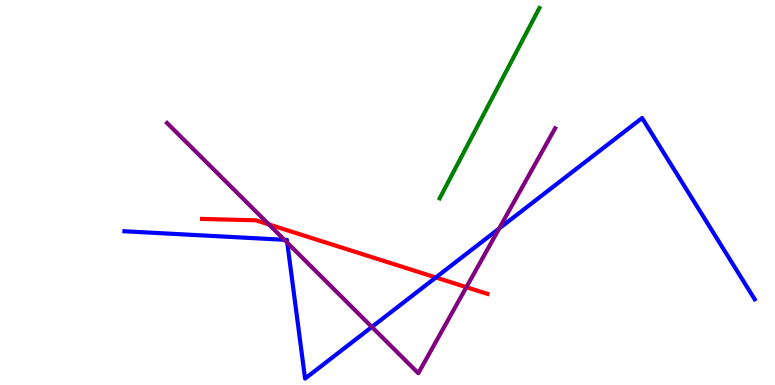[{'lines': ['blue', 'red'], 'intersections': [{'x': 5.62, 'y': 2.79}]}, {'lines': ['green', 'red'], 'intersections': []}, {'lines': ['purple', 'red'], 'intersections': [{'x': 3.47, 'y': 4.17}, {'x': 6.02, 'y': 2.54}]}, {'lines': ['blue', 'green'], 'intersections': []}, {'lines': ['blue', 'purple'], 'intersections': [{'x': 3.67, 'y': 3.77}, {'x': 3.71, 'y': 3.7}, {'x': 4.8, 'y': 1.51}, {'x': 6.44, 'y': 4.06}]}, {'lines': ['green', 'purple'], 'intersections': []}]